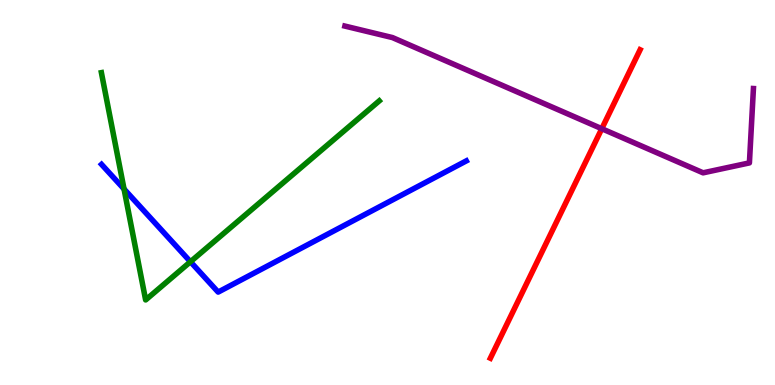[{'lines': ['blue', 'red'], 'intersections': []}, {'lines': ['green', 'red'], 'intersections': []}, {'lines': ['purple', 'red'], 'intersections': [{'x': 7.76, 'y': 6.66}]}, {'lines': ['blue', 'green'], 'intersections': [{'x': 1.6, 'y': 5.09}, {'x': 2.46, 'y': 3.2}]}, {'lines': ['blue', 'purple'], 'intersections': []}, {'lines': ['green', 'purple'], 'intersections': []}]